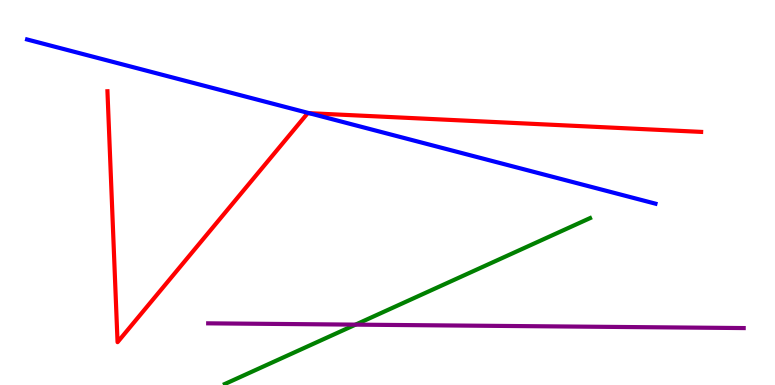[{'lines': ['blue', 'red'], 'intersections': [{'x': 3.99, 'y': 7.06}]}, {'lines': ['green', 'red'], 'intersections': []}, {'lines': ['purple', 'red'], 'intersections': []}, {'lines': ['blue', 'green'], 'intersections': []}, {'lines': ['blue', 'purple'], 'intersections': []}, {'lines': ['green', 'purple'], 'intersections': [{'x': 4.59, 'y': 1.57}]}]